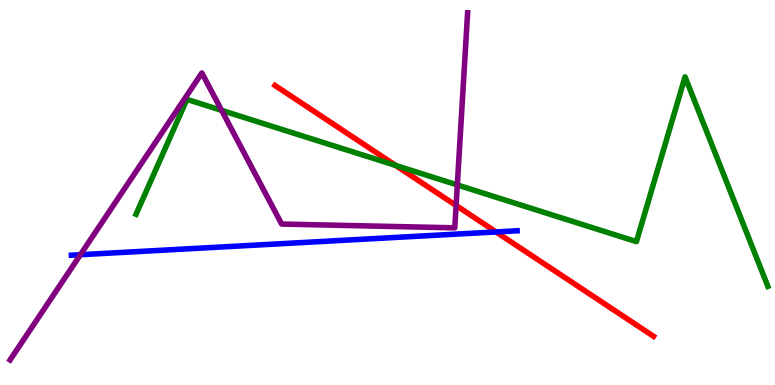[{'lines': ['blue', 'red'], 'intersections': [{'x': 6.4, 'y': 3.98}]}, {'lines': ['green', 'red'], 'intersections': [{'x': 5.11, 'y': 5.7}]}, {'lines': ['purple', 'red'], 'intersections': [{'x': 5.89, 'y': 4.66}]}, {'lines': ['blue', 'green'], 'intersections': []}, {'lines': ['blue', 'purple'], 'intersections': [{'x': 1.04, 'y': 3.38}]}, {'lines': ['green', 'purple'], 'intersections': [{'x': 2.86, 'y': 7.13}, {'x': 5.9, 'y': 5.2}]}]